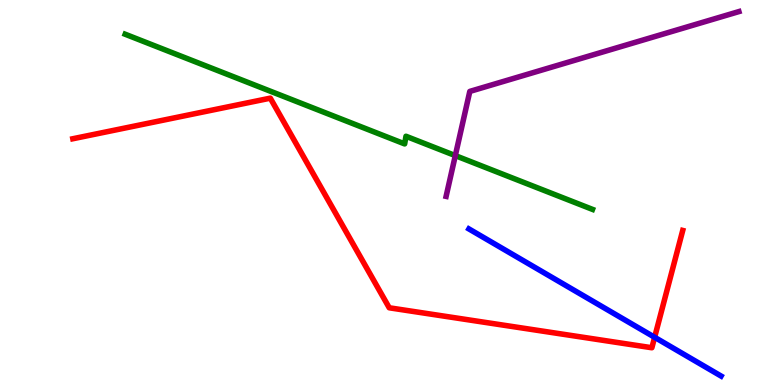[{'lines': ['blue', 'red'], 'intersections': [{'x': 8.45, 'y': 1.24}]}, {'lines': ['green', 'red'], 'intersections': []}, {'lines': ['purple', 'red'], 'intersections': []}, {'lines': ['blue', 'green'], 'intersections': []}, {'lines': ['blue', 'purple'], 'intersections': []}, {'lines': ['green', 'purple'], 'intersections': [{'x': 5.88, 'y': 5.96}]}]